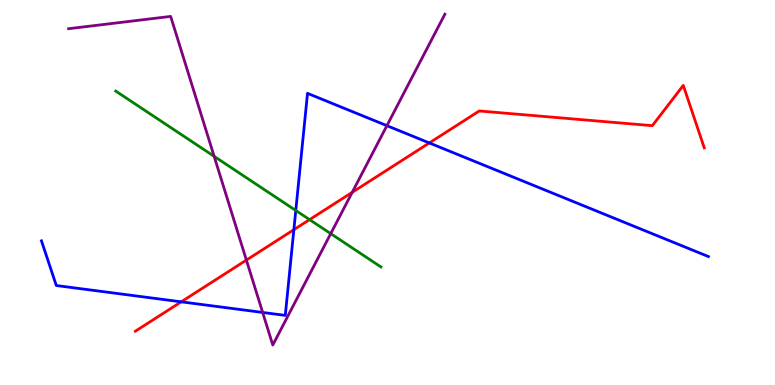[{'lines': ['blue', 'red'], 'intersections': [{'x': 2.34, 'y': 2.16}, {'x': 3.79, 'y': 4.03}, {'x': 5.54, 'y': 6.29}]}, {'lines': ['green', 'red'], 'intersections': [{'x': 3.99, 'y': 4.3}]}, {'lines': ['purple', 'red'], 'intersections': [{'x': 3.18, 'y': 3.24}, {'x': 4.54, 'y': 5.0}]}, {'lines': ['blue', 'green'], 'intersections': [{'x': 3.82, 'y': 4.53}]}, {'lines': ['blue', 'purple'], 'intersections': [{'x': 3.39, 'y': 1.88}, {'x': 4.99, 'y': 6.74}]}, {'lines': ['green', 'purple'], 'intersections': [{'x': 2.76, 'y': 5.94}, {'x': 4.27, 'y': 3.93}]}]